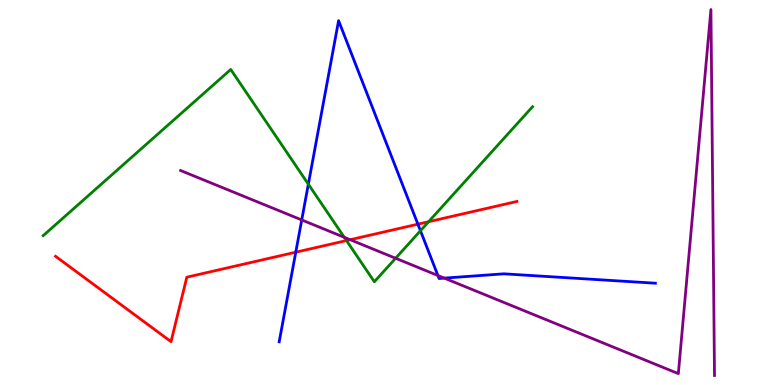[{'lines': ['blue', 'red'], 'intersections': [{'x': 3.82, 'y': 3.45}, {'x': 5.39, 'y': 4.18}]}, {'lines': ['green', 'red'], 'intersections': [{'x': 4.47, 'y': 3.75}, {'x': 5.53, 'y': 4.24}]}, {'lines': ['purple', 'red'], 'intersections': [{'x': 4.52, 'y': 3.77}]}, {'lines': ['blue', 'green'], 'intersections': [{'x': 3.98, 'y': 5.22}, {'x': 5.43, 'y': 4.01}]}, {'lines': ['blue', 'purple'], 'intersections': [{'x': 3.89, 'y': 4.29}, {'x': 5.65, 'y': 2.84}, {'x': 5.73, 'y': 2.78}]}, {'lines': ['green', 'purple'], 'intersections': [{'x': 4.44, 'y': 3.84}, {'x': 5.1, 'y': 3.29}]}]